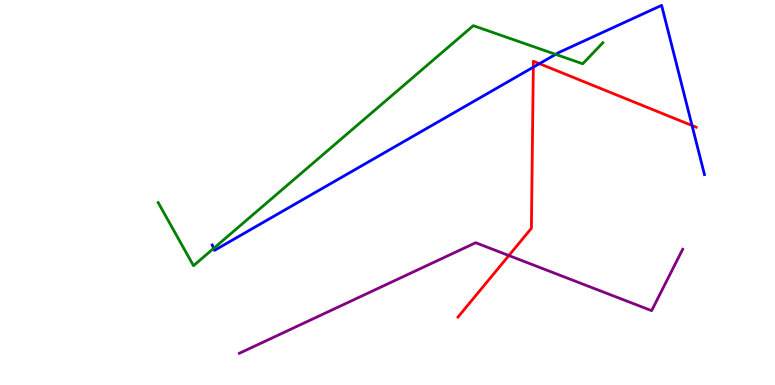[{'lines': ['blue', 'red'], 'intersections': [{'x': 6.88, 'y': 8.26}, {'x': 6.96, 'y': 8.35}, {'x': 8.93, 'y': 6.74}]}, {'lines': ['green', 'red'], 'intersections': []}, {'lines': ['purple', 'red'], 'intersections': [{'x': 6.57, 'y': 3.36}]}, {'lines': ['blue', 'green'], 'intersections': [{'x': 2.76, 'y': 3.55}, {'x': 7.17, 'y': 8.59}]}, {'lines': ['blue', 'purple'], 'intersections': []}, {'lines': ['green', 'purple'], 'intersections': []}]